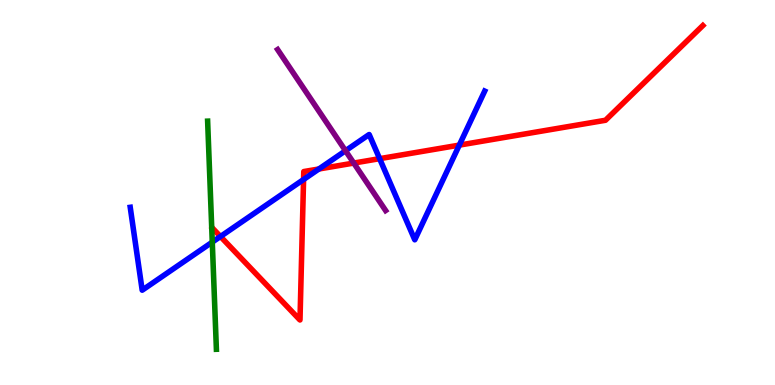[{'lines': ['blue', 'red'], 'intersections': [{'x': 2.84, 'y': 3.86}, {'x': 3.92, 'y': 5.34}, {'x': 4.11, 'y': 5.61}, {'x': 4.9, 'y': 5.88}, {'x': 5.93, 'y': 6.23}]}, {'lines': ['green', 'red'], 'intersections': []}, {'lines': ['purple', 'red'], 'intersections': [{'x': 4.56, 'y': 5.76}]}, {'lines': ['blue', 'green'], 'intersections': [{'x': 2.74, 'y': 3.71}]}, {'lines': ['blue', 'purple'], 'intersections': [{'x': 4.46, 'y': 6.08}]}, {'lines': ['green', 'purple'], 'intersections': []}]